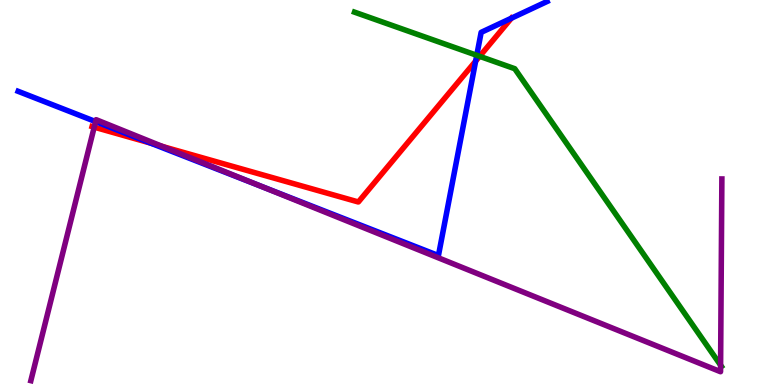[{'lines': ['blue', 'red'], 'intersections': [{'x': 1.95, 'y': 6.28}, {'x': 6.14, 'y': 8.41}, {'x': 6.6, 'y': 9.53}]}, {'lines': ['green', 'red'], 'intersections': [{'x': 6.19, 'y': 8.54}]}, {'lines': ['purple', 'red'], 'intersections': [{'x': 1.22, 'y': 6.7}, {'x': 2.1, 'y': 6.19}]}, {'lines': ['blue', 'green'], 'intersections': [{'x': 6.15, 'y': 8.56}]}, {'lines': ['blue', 'purple'], 'intersections': [{'x': 1.23, 'y': 6.84}, {'x': 3.36, 'y': 5.17}]}, {'lines': ['green', 'purple'], 'intersections': [{'x': 9.3, 'y': 0.515}]}]